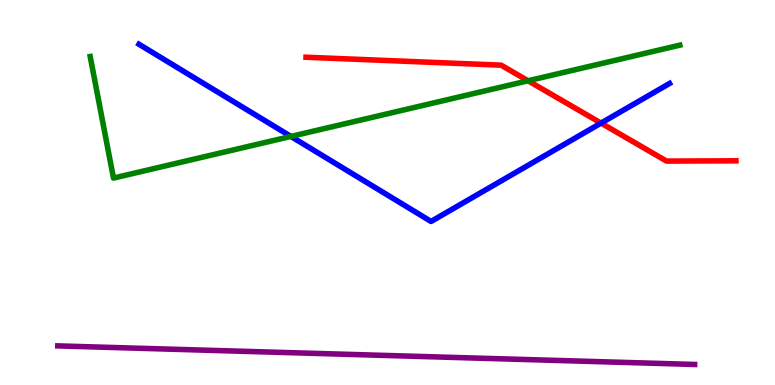[{'lines': ['blue', 'red'], 'intersections': [{'x': 7.76, 'y': 6.8}]}, {'lines': ['green', 'red'], 'intersections': [{'x': 6.81, 'y': 7.9}]}, {'lines': ['purple', 'red'], 'intersections': []}, {'lines': ['blue', 'green'], 'intersections': [{'x': 3.75, 'y': 6.46}]}, {'lines': ['blue', 'purple'], 'intersections': []}, {'lines': ['green', 'purple'], 'intersections': []}]